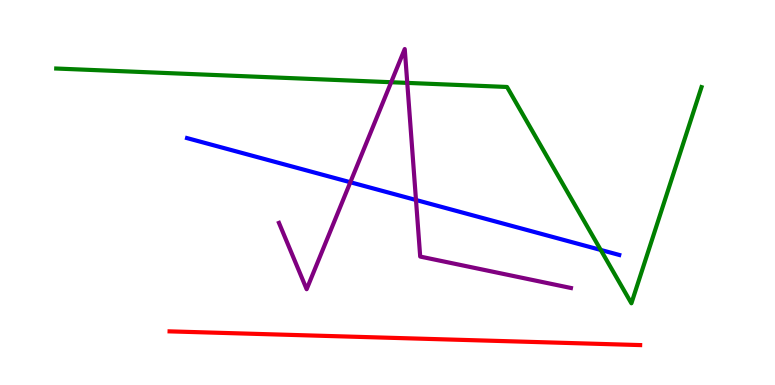[{'lines': ['blue', 'red'], 'intersections': []}, {'lines': ['green', 'red'], 'intersections': []}, {'lines': ['purple', 'red'], 'intersections': []}, {'lines': ['blue', 'green'], 'intersections': [{'x': 7.75, 'y': 3.51}]}, {'lines': ['blue', 'purple'], 'intersections': [{'x': 4.52, 'y': 5.27}, {'x': 5.37, 'y': 4.81}]}, {'lines': ['green', 'purple'], 'intersections': [{'x': 5.05, 'y': 7.86}, {'x': 5.26, 'y': 7.85}]}]